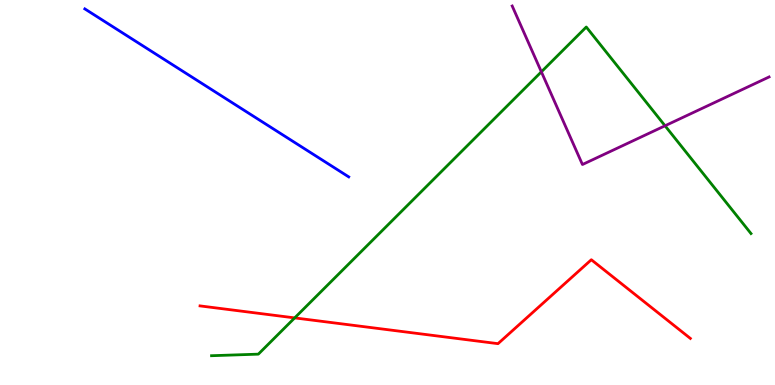[{'lines': ['blue', 'red'], 'intersections': []}, {'lines': ['green', 'red'], 'intersections': [{'x': 3.8, 'y': 1.74}]}, {'lines': ['purple', 'red'], 'intersections': []}, {'lines': ['blue', 'green'], 'intersections': []}, {'lines': ['blue', 'purple'], 'intersections': []}, {'lines': ['green', 'purple'], 'intersections': [{'x': 6.99, 'y': 8.13}, {'x': 8.58, 'y': 6.73}]}]